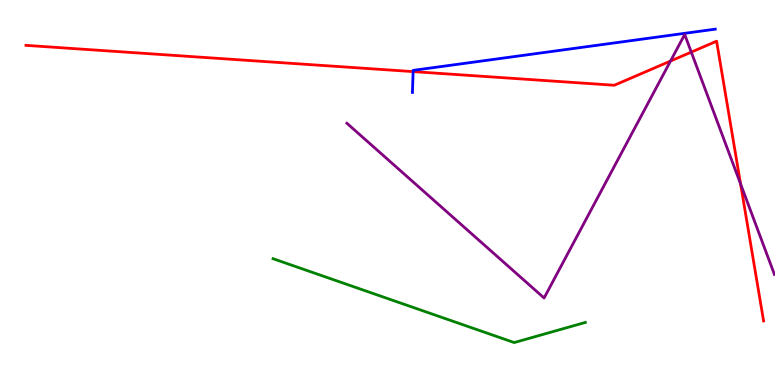[{'lines': ['blue', 'red'], 'intersections': [{'x': 5.33, 'y': 8.14}]}, {'lines': ['green', 'red'], 'intersections': []}, {'lines': ['purple', 'red'], 'intersections': [{'x': 8.65, 'y': 8.41}, {'x': 8.92, 'y': 8.65}, {'x': 9.56, 'y': 5.22}]}, {'lines': ['blue', 'green'], 'intersections': []}, {'lines': ['blue', 'purple'], 'intersections': []}, {'lines': ['green', 'purple'], 'intersections': []}]